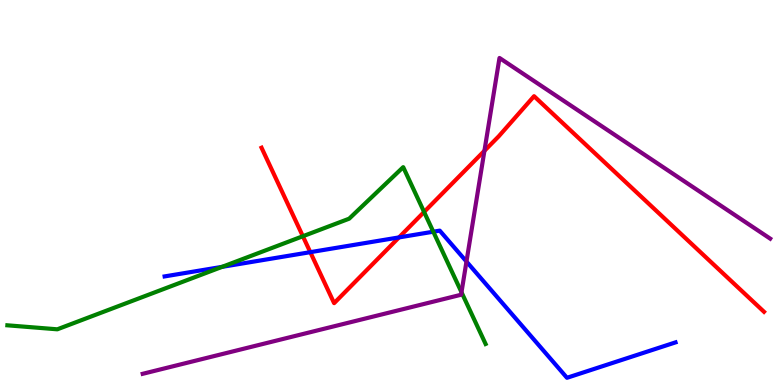[{'lines': ['blue', 'red'], 'intersections': [{'x': 4.0, 'y': 3.45}, {'x': 5.15, 'y': 3.83}]}, {'lines': ['green', 'red'], 'intersections': [{'x': 3.91, 'y': 3.86}, {'x': 5.47, 'y': 4.49}]}, {'lines': ['purple', 'red'], 'intersections': [{'x': 6.25, 'y': 6.08}]}, {'lines': ['blue', 'green'], 'intersections': [{'x': 2.87, 'y': 3.07}, {'x': 5.59, 'y': 3.98}]}, {'lines': ['blue', 'purple'], 'intersections': [{'x': 6.02, 'y': 3.21}]}, {'lines': ['green', 'purple'], 'intersections': [{'x': 5.95, 'y': 2.41}]}]